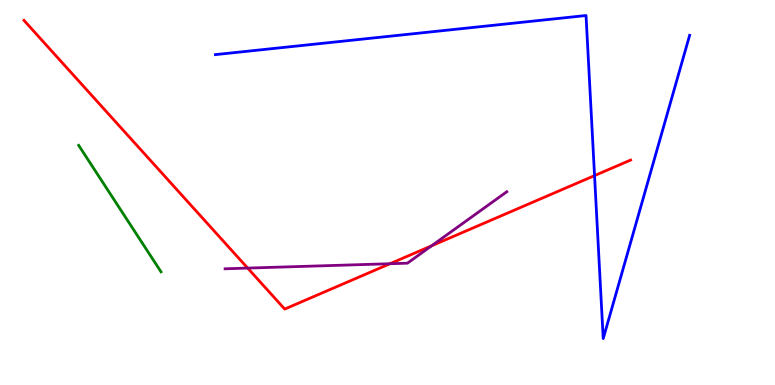[{'lines': ['blue', 'red'], 'intersections': [{'x': 7.67, 'y': 5.44}]}, {'lines': ['green', 'red'], 'intersections': []}, {'lines': ['purple', 'red'], 'intersections': [{'x': 3.2, 'y': 3.04}, {'x': 5.03, 'y': 3.15}, {'x': 5.57, 'y': 3.62}]}, {'lines': ['blue', 'green'], 'intersections': []}, {'lines': ['blue', 'purple'], 'intersections': []}, {'lines': ['green', 'purple'], 'intersections': []}]